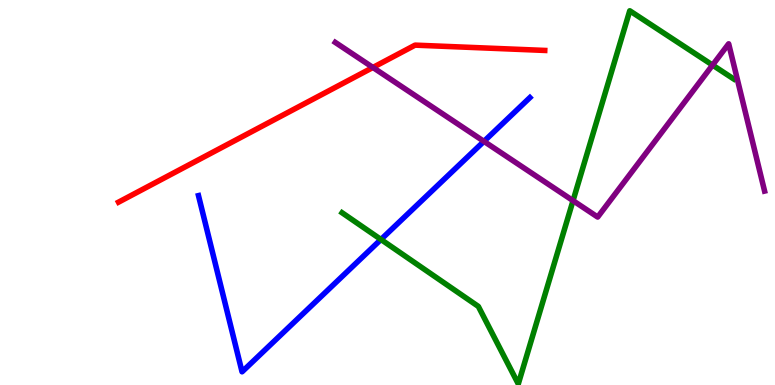[{'lines': ['blue', 'red'], 'intersections': []}, {'lines': ['green', 'red'], 'intersections': []}, {'lines': ['purple', 'red'], 'intersections': [{'x': 4.81, 'y': 8.25}]}, {'lines': ['blue', 'green'], 'intersections': [{'x': 4.92, 'y': 3.78}]}, {'lines': ['blue', 'purple'], 'intersections': [{'x': 6.24, 'y': 6.33}]}, {'lines': ['green', 'purple'], 'intersections': [{'x': 7.39, 'y': 4.79}, {'x': 9.19, 'y': 8.31}]}]